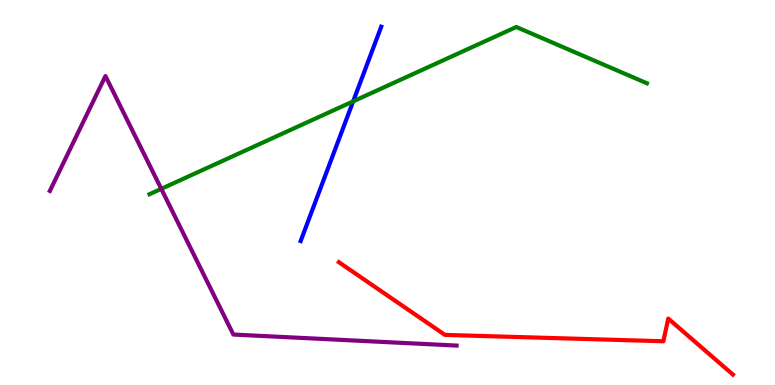[{'lines': ['blue', 'red'], 'intersections': []}, {'lines': ['green', 'red'], 'intersections': []}, {'lines': ['purple', 'red'], 'intersections': []}, {'lines': ['blue', 'green'], 'intersections': [{'x': 4.56, 'y': 7.37}]}, {'lines': ['blue', 'purple'], 'intersections': []}, {'lines': ['green', 'purple'], 'intersections': [{'x': 2.08, 'y': 5.09}]}]